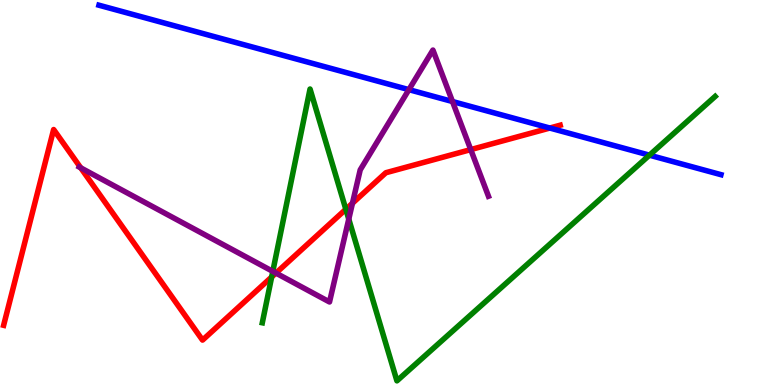[{'lines': ['blue', 'red'], 'intersections': [{'x': 7.09, 'y': 6.67}]}, {'lines': ['green', 'red'], 'intersections': [{'x': 3.51, 'y': 2.81}, {'x': 4.46, 'y': 4.56}]}, {'lines': ['purple', 'red'], 'intersections': [{'x': 1.04, 'y': 5.64}, {'x': 3.56, 'y': 2.91}, {'x': 4.55, 'y': 4.72}, {'x': 6.07, 'y': 6.11}]}, {'lines': ['blue', 'green'], 'intersections': [{'x': 8.38, 'y': 5.97}]}, {'lines': ['blue', 'purple'], 'intersections': [{'x': 5.28, 'y': 7.67}, {'x': 5.84, 'y': 7.36}]}, {'lines': ['green', 'purple'], 'intersections': [{'x': 3.52, 'y': 2.95}, {'x': 4.5, 'y': 4.31}]}]